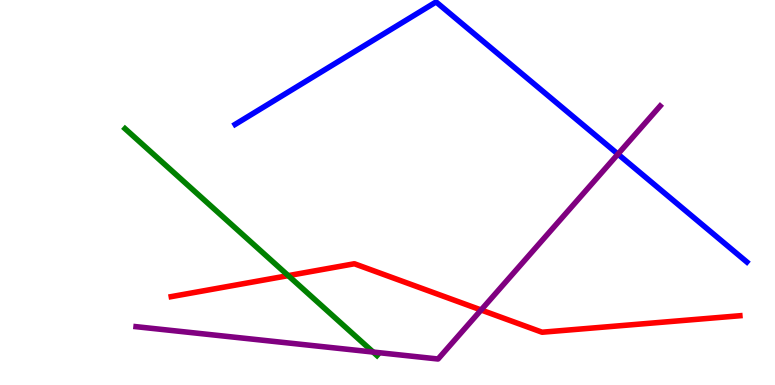[{'lines': ['blue', 'red'], 'intersections': []}, {'lines': ['green', 'red'], 'intersections': [{'x': 3.72, 'y': 2.84}]}, {'lines': ['purple', 'red'], 'intersections': [{'x': 6.21, 'y': 1.95}]}, {'lines': ['blue', 'green'], 'intersections': []}, {'lines': ['blue', 'purple'], 'intersections': [{'x': 7.97, 'y': 6.0}]}, {'lines': ['green', 'purple'], 'intersections': [{'x': 4.81, 'y': 0.856}]}]